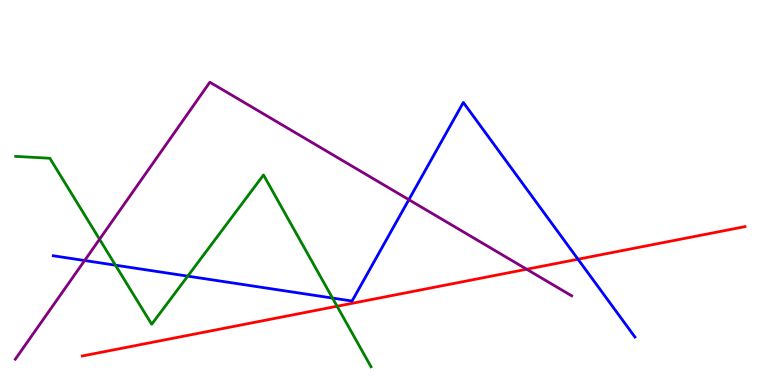[{'lines': ['blue', 'red'], 'intersections': [{'x': 7.46, 'y': 3.27}]}, {'lines': ['green', 'red'], 'intersections': [{'x': 4.35, 'y': 2.05}]}, {'lines': ['purple', 'red'], 'intersections': [{'x': 6.8, 'y': 3.01}]}, {'lines': ['blue', 'green'], 'intersections': [{'x': 1.49, 'y': 3.11}, {'x': 2.42, 'y': 2.83}, {'x': 4.29, 'y': 2.26}]}, {'lines': ['blue', 'purple'], 'intersections': [{'x': 1.09, 'y': 3.23}, {'x': 5.28, 'y': 4.81}]}, {'lines': ['green', 'purple'], 'intersections': [{'x': 1.28, 'y': 3.79}]}]